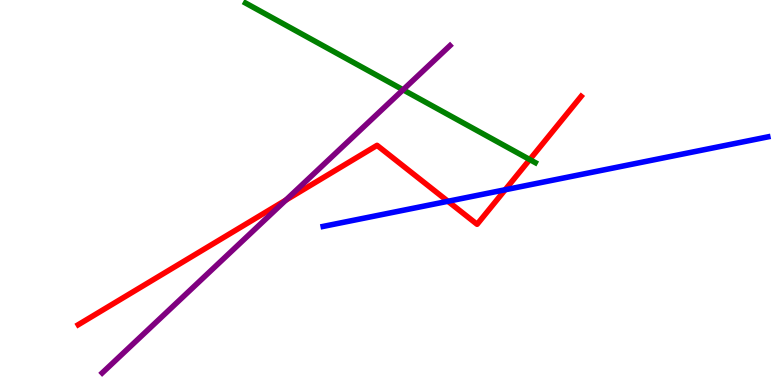[{'lines': ['blue', 'red'], 'intersections': [{'x': 5.78, 'y': 4.77}, {'x': 6.52, 'y': 5.07}]}, {'lines': ['green', 'red'], 'intersections': [{'x': 6.84, 'y': 5.86}]}, {'lines': ['purple', 'red'], 'intersections': [{'x': 3.69, 'y': 4.8}]}, {'lines': ['blue', 'green'], 'intersections': []}, {'lines': ['blue', 'purple'], 'intersections': []}, {'lines': ['green', 'purple'], 'intersections': [{'x': 5.2, 'y': 7.67}]}]